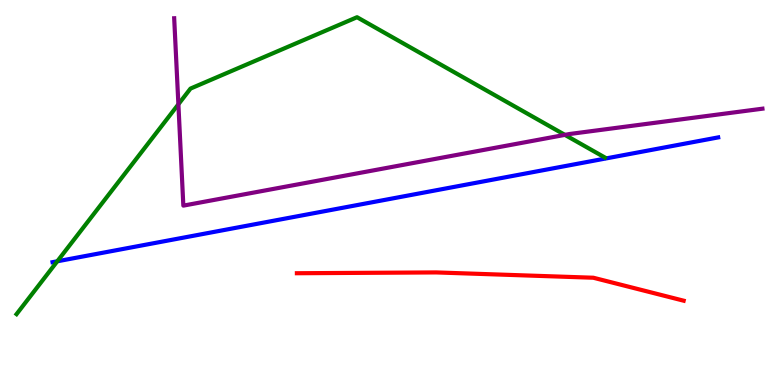[{'lines': ['blue', 'red'], 'intersections': []}, {'lines': ['green', 'red'], 'intersections': []}, {'lines': ['purple', 'red'], 'intersections': []}, {'lines': ['blue', 'green'], 'intersections': [{'x': 0.739, 'y': 3.21}]}, {'lines': ['blue', 'purple'], 'intersections': []}, {'lines': ['green', 'purple'], 'intersections': [{'x': 2.3, 'y': 7.29}, {'x': 7.29, 'y': 6.5}]}]